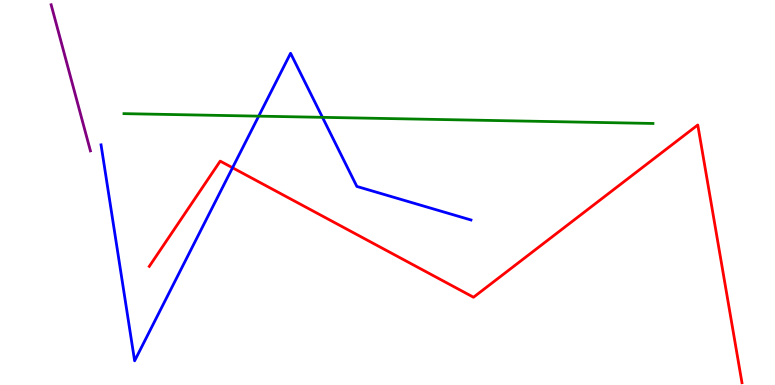[{'lines': ['blue', 'red'], 'intersections': [{'x': 3.0, 'y': 5.64}]}, {'lines': ['green', 'red'], 'intersections': []}, {'lines': ['purple', 'red'], 'intersections': []}, {'lines': ['blue', 'green'], 'intersections': [{'x': 3.34, 'y': 6.98}, {'x': 4.16, 'y': 6.95}]}, {'lines': ['blue', 'purple'], 'intersections': []}, {'lines': ['green', 'purple'], 'intersections': []}]